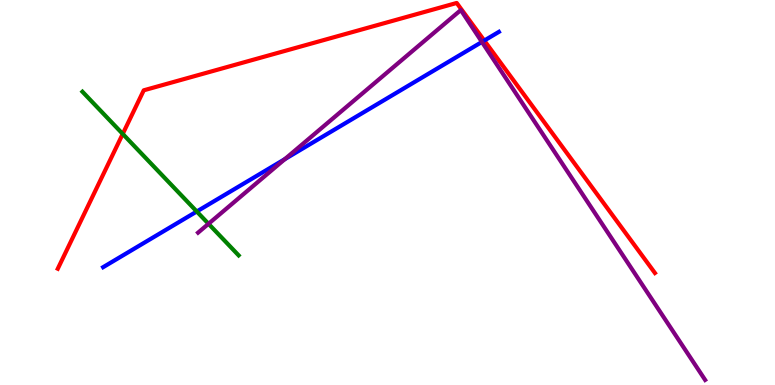[{'lines': ['blue', 'red'], 'intersections': [{'x': 6.25, 'y': 8.95}]}, {'lines': ['green', 'red'], 'intersections': [{'x': 1.58, 'y': 6.52}]}, {'lines': ['purple', 'red'], 'intersections': []}, {'lines': ['blue', 'green'], 'intersections': [{'x': 2.54, 'y': 4.51}]}, {'lines': ['blue', 'purple'], 'intersections': [{'x': 3.68, 'y': 5.87}, {'x': 6.22, 'y': 8.91}]}, {'lines': ['green', 'purple'], 'intersections': [{'x': 2.69, 'y': 4.19}]}]